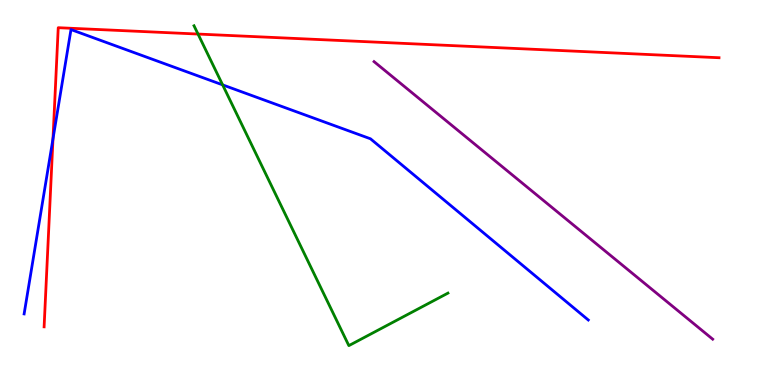[{'lines': ['blue', 'red'], 'intersections': [{'x': 0.684, 'y': 6.4}]}, {'lines': ['green', 'red'], 'intersections': [{'x': 2.56, 'y': 9.12}]}, {'lines': ['purple', 'red'], 'intersections': []}, {'lines': ['blue', 'green'], 'intersections': [{'x': 2.87, 'y': 7.8}]}, {'lines': ['blue', 'purple'], 'intersections': []}, {'lines': ['green', 'purple'], 'intersections': []}]